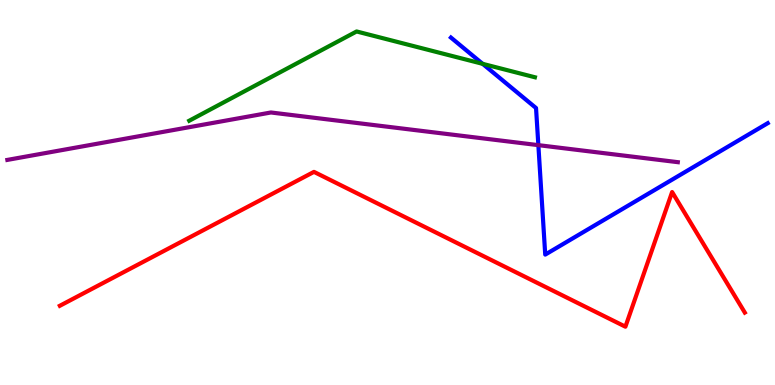[{'lines': ['blue', 'red'], 'intersections': []}, {'lines': ['green', 'red'], 'intersections': []}, {'lines': ['purple', 'red'], 'intersections': []}, {'lines': ['blue', 'green'], 'intersections': [{'x': 6.23, 'y': 8.34}]}, {'lines': ['blue', 'purple'], 'intersections': [{'x': 6.95, 'y': 6.23}]}, {'lines': ['green', 'purple'], 'intersections': []}]